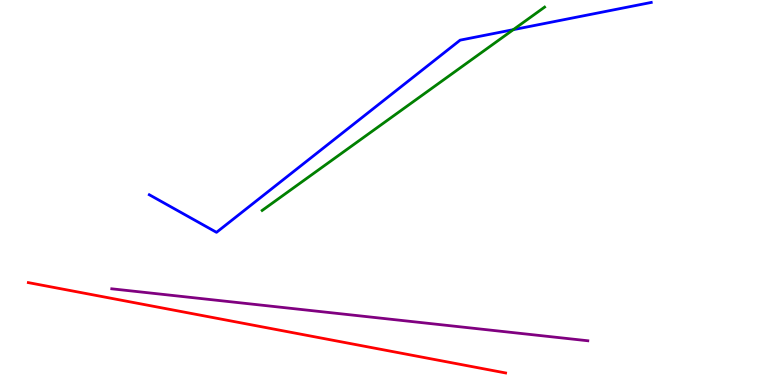[{'lines': ['blue', 'red'], 'intersections': []}, {'lines': ['green', 'red'], 'intersections': []}, {'lines': ['purple', 'red'], 'intersections': []}, {'lines': ['blue', 'green'], 'intersections': [{'x': 6.62, 'y': 9.23}]}, {'lines': ['blue', 'purple'], 'intersections': []}, {'lines': ['green', 'purple'], 'intersections': []}]